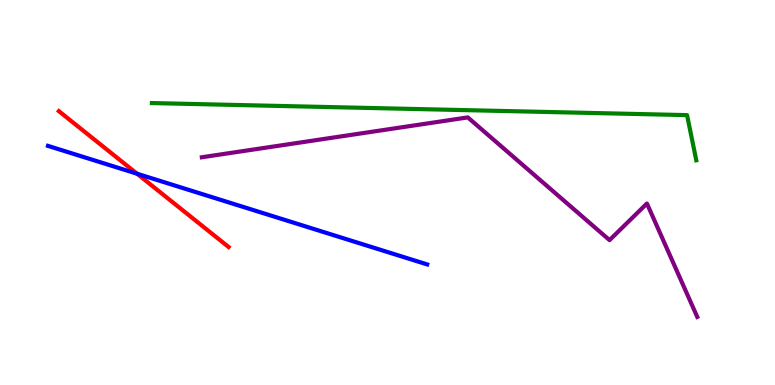[{'lines': ['blue', 'red'], 'intersections': [{'x': 1.77, 'y': 5.49}]}, {'lines': ['green', 'red'], 'intersections': []}, {'lines': ['purple', 'red'], 'intersections': []}, {'lines': ['blue', 'green'], 'intersections': []}, {'lines': ['blue', 'purple'], 'intersections': []}, {'lines': ['green', 'purple'], 'intersections': []}]